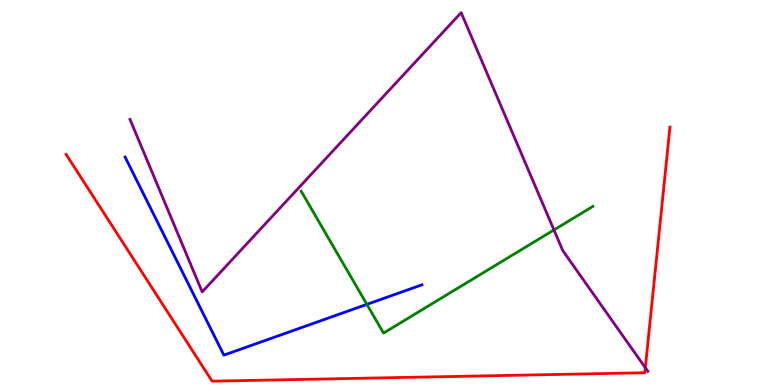[{'lines': ['blue', 'red'], 'intersections': []}, {'lines': ['green', 'red'], 'intersections': []}, {'lines': ['purple', 'red'], 'intersections': [{'x': 8.33, 'y': 0.449}]}, {'lines': ['blue', 'green'], 'intersections': [{'x': 4.73, 'y': 2.09}]}, {'lines': ['blue', 'purple'], 'intersections': []}, {'lines': ['green', 'purple'], 'intersections': [{'x': 7.15, 'y': 4.03}]}]